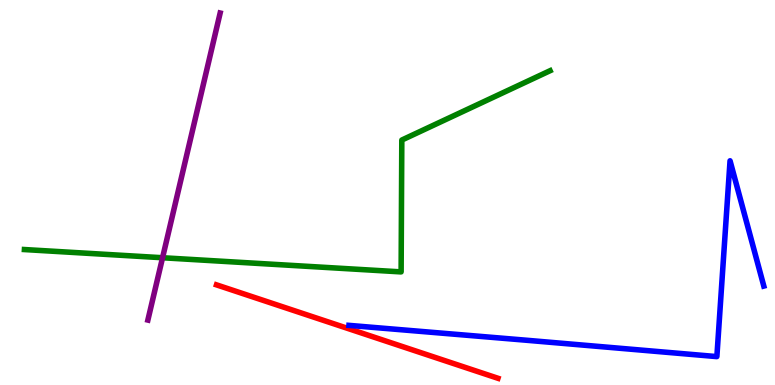[{'lines': ['blue', 'red'], 'intersections': []}, {'lines': ['green', 'red'], 'intersections': []}, {'lines': ['purple', 'red'], 'intersections': []}, {'lines': ['blue', 'green'], 'intersections': []}, {'lines': ['blue', 'purple'], 'intersections': []}, {'lines': ['green', 'purple'], 'intersections': [{'x': 2.1, 'y': 3.31}]}]